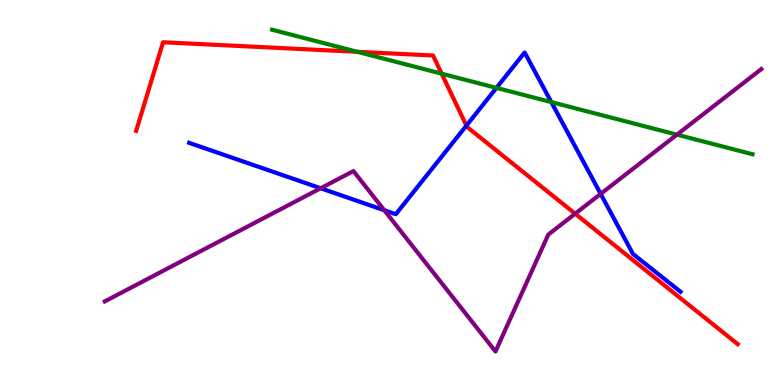[{'lines': ['blue', 'red'], 'intersections': [{'x': 6.02, 'y': 6.74}]}, {'lines': ['green', 'red'], 'intersections': [{'x': 4.61, 'y': 8.65}, {'x': 5.7, 'y': 8.09}]}, {'lines': ['purple', 'red'], 'intersections': [{'x': 7.42, 'y': 4.45}]}, {'lines': ['blue', 'green'], 'intersections': [{'x': 6.41, 'y': 7.72}, {'x': 7.11, 'y': 7.35}]}, {'lines': ['blue', 'purple'], 'intersections': [{'x': 4.14, 'y': 5.11}, {'x': 4.96, 'y': 4.54}, {'x': 7.75, 'y': 4.96}]}, {'lines': ['green', 'purple'], 'intersections': [{'x': 8.73, 'y': 6.5}]}]